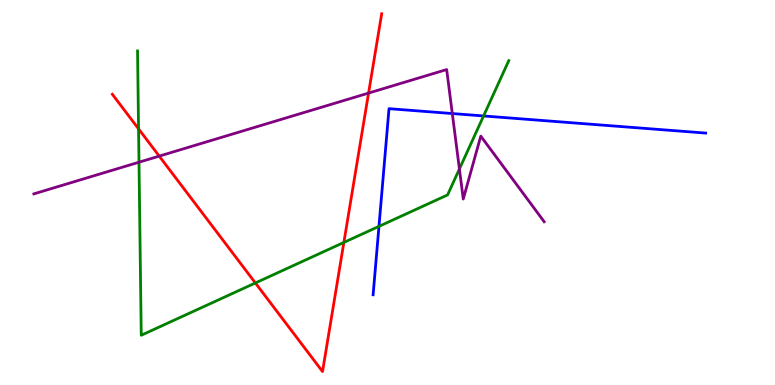[{'lines': ['blue', 'red'], 'intersections': []}, {'lines': ['green', 'red'], 'intersections': [{'x': 1.79, 'y': 6.65}, {'x': 3.3, 'y': 2.65}, {'x': 4.44, 'y': 3.7}]}, {'lines': ['purple', 'red'], 'intersections': [{'x': 2.05, 'y': 5.94}, {'x': 4.76, 'y': 7.58}]}, {'lines': ['blue', 'green'], 'intersections': [{'x': 4.89, 'y': 4.12}, {'x': 6.24, 'y': 6.99}]}, {'lines': ['blue', 'purple'], 'intersections': [{'x': 5.84, 'y': 7.05}]}, {'lines': ['green', 'purple'], 'intersections': [{'x': 1.79, 'y': 5.79}, {'x': 5.93, 'y': 5.61}]}]